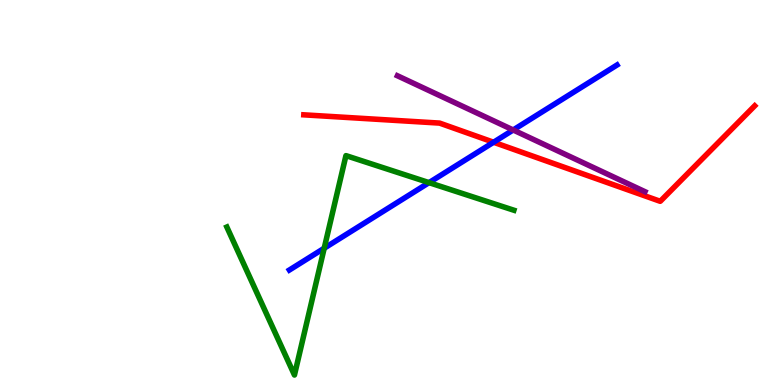[{'lines': ['blue', 'red'], 'intersections': [{'x': 6.37, 'y': 6.31}]}, {'lines': ['green', 'red'], 'intersections': []}, {'lines': ['purple', 'red'], 'intersections': []}, {'lines': ['blue', 'green'], 'intersections': [{'x': 4.18, 'y': 3.55}, {'x': 5.54, 'y': 5.26}]}, {'lines': ['blue', 'purple'], 'intersections': [{'x': 6.62, 'y': 6.62}]}, {'lines': ['green', 'purple'], 'intersections': []}]